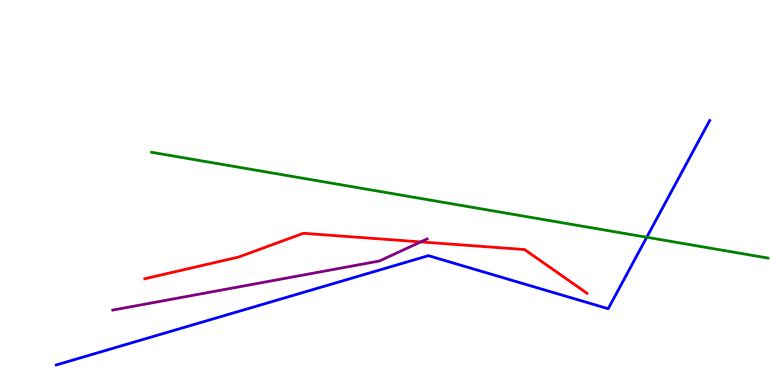[{'lines': ['blue', 'red'], 'intersections': []}, {'lines': ['green', 'red'], 'intersections': []}, {'lines': ['purple', 'red'], 'intersections': [{'x': 5.43, 'y': 3.72}]}, {'lines': ['blue', 'green'], 'intersections': [{'x': 8.35, 'y': 3.84}]}, {'lines': ['blue', 'purple'], 'intersections': []}, {'lines': ['green', 'purple'], 'intersections': []}]